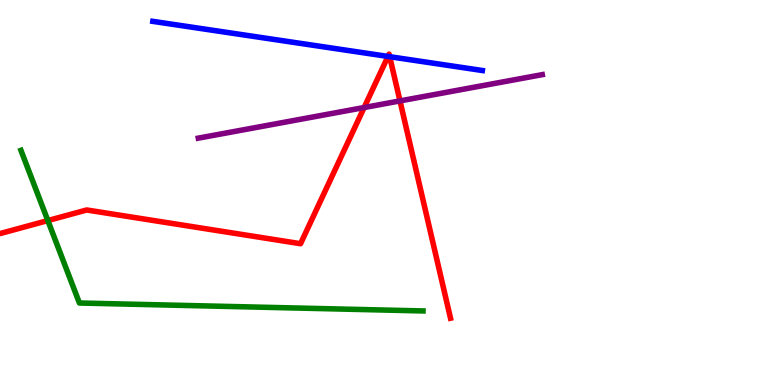[{'lines': ['blue', 'red'], 'intersections': [{'x': 5.01, 'y': 8.53}, {'x': 5.03, 'y': 8.53}]}, {'lines': ['green', 'red'], 'intersections': [{'x': 0.617, 'y': 4.27}]}, {'lines': ['purple', 'red'], 'intersections': [{'x': 4.7, 'y': 7.21}, {'x': 5.16, 'y': 7.38}]}, {'lines': ['blue', 'green'], 'intersections': []}, {'lines': ['blue', 'purple'], 'intersections': []}, {'lines': ['green', 'purple'], 'intersections': []}]